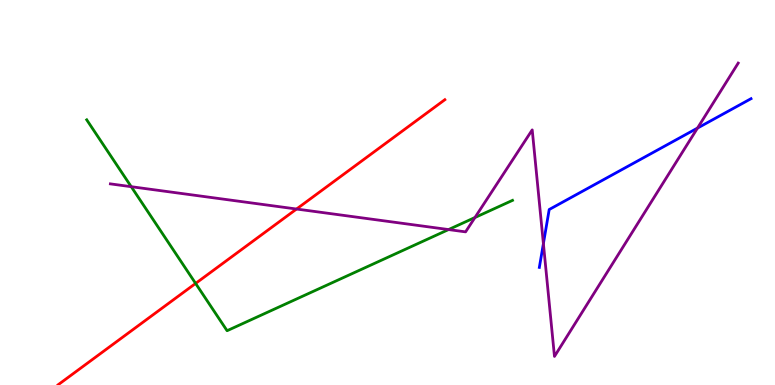[{'lines': ['blue', 'red'], 'intersections': []}, {'lines': ['green', 'red'], 'intersections': [{'x': 2.52, 'y': 2.64}]}, {'lines': ['purple', 'red'], 'intersections': [{'x': 3.83, 'y': 4.57}]}, {'lines': ['blue', 'green'], 'intersections': []}, {'lines': ['blue', 'purple'], 'intersections': [{'x': 7.01, 'y': 3.67}, {'x': 9.0, 'y': 6.67}]}, {'lines': ['green', 'purple'], 'intersections': [{'x': 1.69, 'y': 5.15}, {'x': 5.79, 'y': 4.04}, {'x': 6.13, 'y': 4.35}]}]